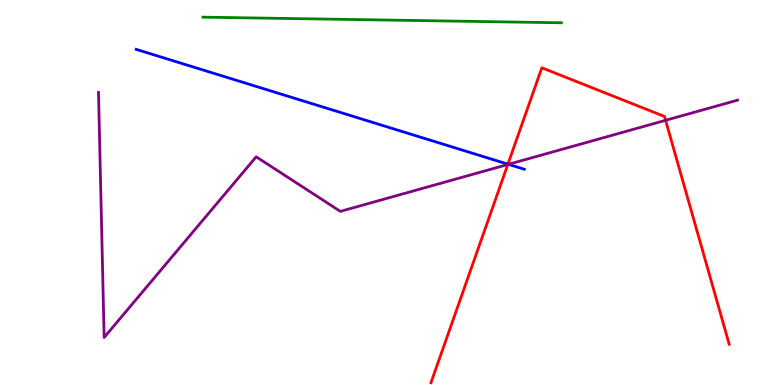[{'lines': ['blue', 'red'], 'intersections': [{'x': 6.55, 'y': 5.74}]}, {'lines': ['green', 'red'], 'intersections': []}, {'lines': ['purple', 'red'], 'intersections': [{'x': 6.55, 'y': 5.73}, {'x': 8.59, 'y': 6.87}]}, {'lines': ['blue', 'green'], 'intersections': []}, {'lines': ['blue', 'purple'], 'intersections': [{'x': 6.56, 'y': 5.73}]}, {'lines': ['green', 'purple'], 'intersections': []}]